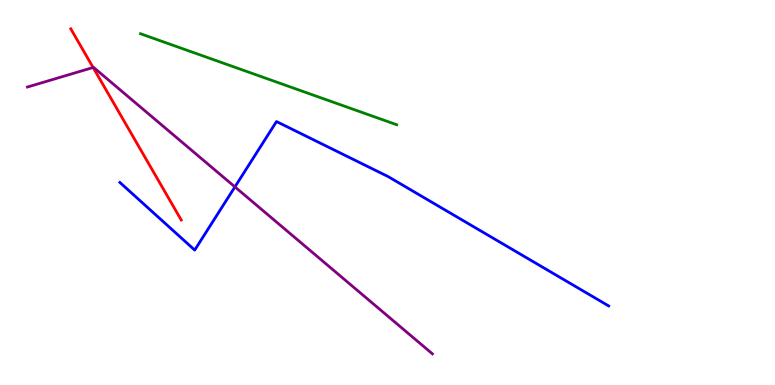[{'lines': ['blue', 'red'], 'intersections': []}, {'lines': ['green', 'red'], 'intersections': []}, {'lines': ['purple', 'red'], 'intersections': [{'x': 1.2, 'y': 8.25}]}, {'lines': ['blue', 'green'], 'intersections': []}, {'lines': ['blue', 'purple'], 'intersections': [{'x': 3.03, 'y': 5.15}]}, {'lines': ['green', 'purple'], 'intersections': []}]